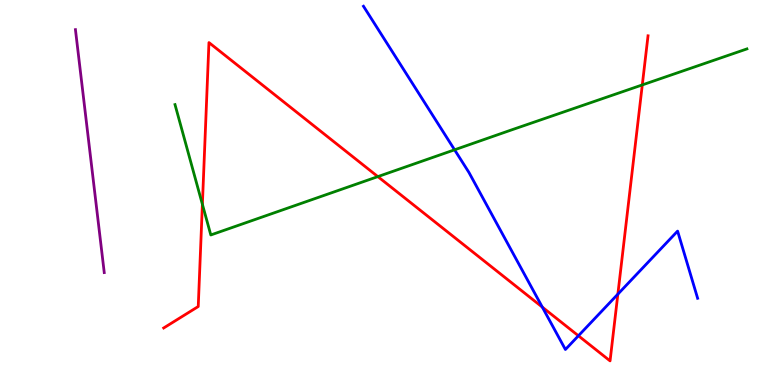[{'lines': ['blue', 'red'], 'intersections': [{'x': 7.0, 'y': 2.02}, {'x': 7.46, 'y': 1.28}, {'x': 7.97, 'y': 2.36}]}, {'lines': ['green', 'red'], 'intersections': [{'x': 2.61, 'y': 4.69}, {'x': 4.88, 'y': 5.41}, {'x': 8.29, 'y': 7.79}]}, {'lines': ['purple', 'red'], 'intersections': []}, {'lines': ['blue', 'green'], 'intersections': [{'x': 5.87, 'y': 6.11}]}, {'lines': ['blue', 'purple'], 'intersections': []}, {'lines': ['green', 'purple'], 'intersections': []}]